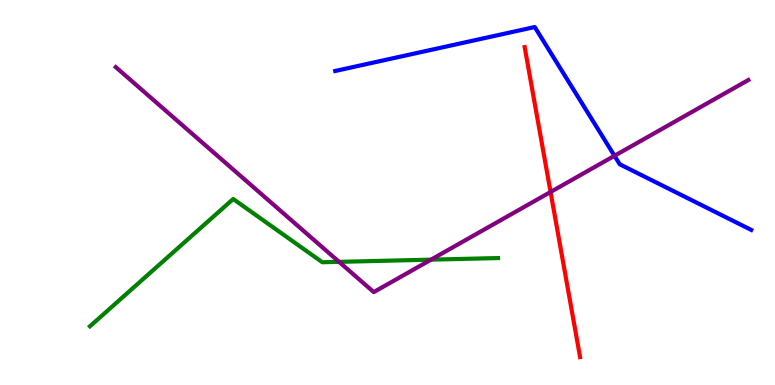[{'lines': ['blue', 'red'], 'intersections': []}, {'lines': ['green', 'red'], 'intersections': []}, {'lines': ['purple', 'red'], 'intersections': [{'x': 7.1, 'y': 5.01}]}, {'lines': ['blue', 'green'], 'intersections': []}, {'lines': ['blue', 'purple'], 'intersections': [{'x': 7.93, 'y': 5.95}]}, {'lines': ['green', 'purple'], 'intersections': [{'x': 4.37, 'y': 3.2}, {'x': 5.56, 'y': 3.26}]}]